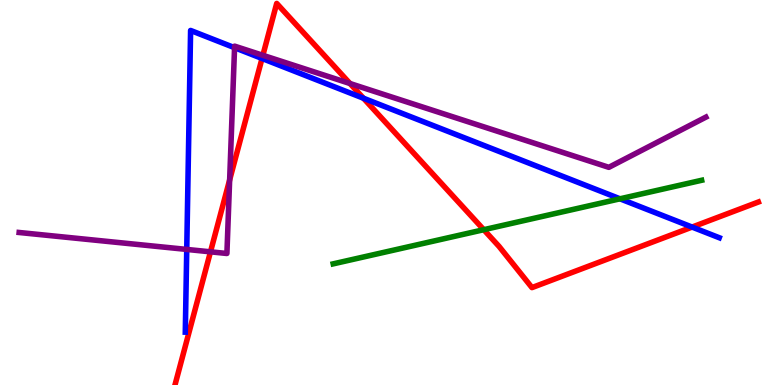[{'lines': ['blue', 'red'], 'intersections': [{'x': 3.38, 'y': 8.48}, {'x': 4.69, 'y': 7.45}, {'x': 8.93, 'y': 4.1}]}, {'lines': ['green', 'red'], 'intersections': [{'x': 6.24, 'y': 4.03}]}, {'lines': ['purple', 'red'], 'intersections': [{'x': 2.72, 'y': 3.46}, {'x': 2.96, 'y': 5.33}, {'x': 3.39, 'y': 8.56}, {'x': 4.52, 'y': 7.83}]}, {'lines': ['blue', 'green'], 'intersections': [{'x': 8.0, 'y': 4.84}]}, {'lines': ['blue', 'purple'], 'intersections': [{'x': 2.41, 'y': 3.52}, {'x': 3.03, 'y': 8.76}]}, {'lines': ['green', 'purple'], 'intersections': []}]